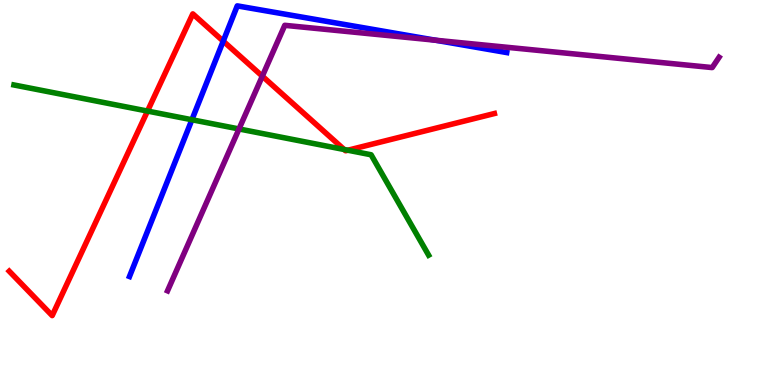[{'lines': ['blue', 'red'], 'intersections': [{'x': 2.88, 'y': 8.93}]}, {'lines': ['green', 'red'], 'intersections': [{'x': 1.9, 'y': 7.12}, {'x': 4.44, 'y': 6.12}, {'x': 4.49, 'y': 6.1}]}, {'lines': ['purple', 'red'], 'intersections': [{'x': 3.38, 'y': 8.02}]}, {'lines': ['blue', 'green'], 'intersections': [{'x': 2.48, 'y': 6.89}]}, {'lines': ['blue', 'purple'], 'intersections': [{'x': 5.62, 'y': 8.96}]}, {'lines': ['green', 'purple'], 'intersections': [{'x': 3.08, 'y': 6.65}]}]